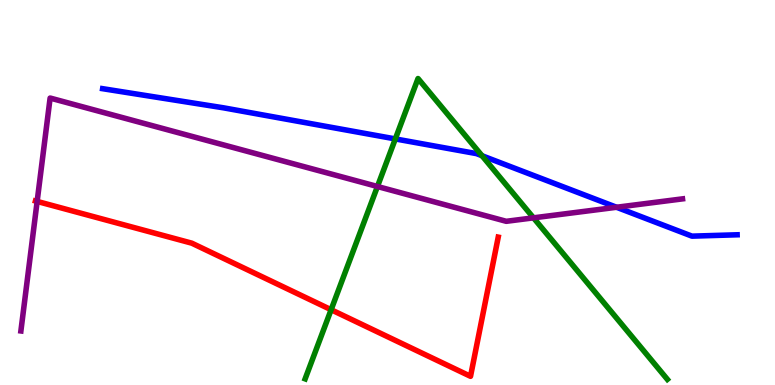[{'lines': ['blue', 'red'], 'intersections': []}, {'lines': ['green', 'red'], 'intersections': [{'x': 4.27, 'y': 1.96}]}, {'lines': ['purple', 'red'], 'intersections': [{'x': 0.479, 'y': 4.77}]}, {'lines': ['blue', 'green'], 'intersections': [{'x': 5.1, 'y': 6.39}, {'x': 6.22, 'y': 5.96}]}, {'lines': ['blue', 'purple'], 'intersections': [{'x': 7.96, 'y': 4.62}]}, {'lines': ['green', 'purple'], 'intersections': [{'x': 4.87, 'y': 5.16}, {'x': 6.88, 'y': 4.34}]}]